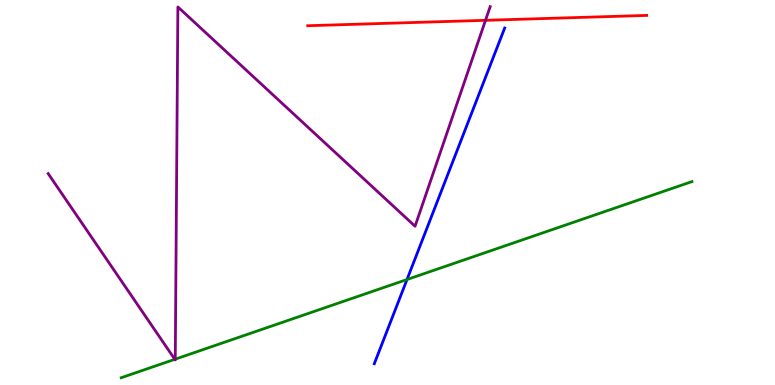[{'lines': ['blue', 'red'], 'intersections': []}, {'lines': ['green', 'red'], 'intersections': []}, {'lines': ['purple', 'red'], 'intersections': [{'x': 6.26, 'y': 9.47}]}, {'lines': ['blue', 'green'], 'intersections': [{'x': 5.25, 'y': 2.74}]}, {'lines': ['blue', 'purple'], 'intersections': []}, {'lines': ['green', 'purple'], 'intersections': [{'x': 2.26, 'y': 0.667}, {'x': 2.26, 'y': 0.671}]}]